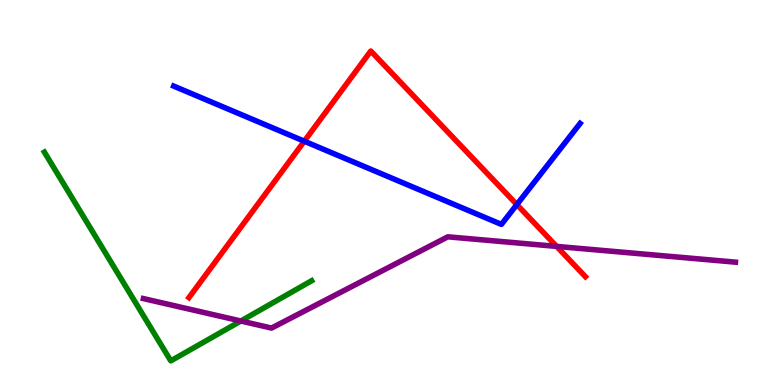[{'lines': ['blue', 'red'], 'intersections': [{'x': 3.93, 'y': 6.33}, {'x': 6.67, 'y': 4.69}]}, {'lines': ['green', 'red'], 'intersections': []}, {'lines': ['purple', 'red'], 'intersections': [{'x': 7.18, 'y': 3.6}]}, {'lines': ['blue', 'green'], 'intersections': []}, {'lines': ['blue', 'purple'], 'intersections': []}, {'lines': ['green', 'purple'], 'intersections': [{'x': 3.11, 'y': 1.66}]}]